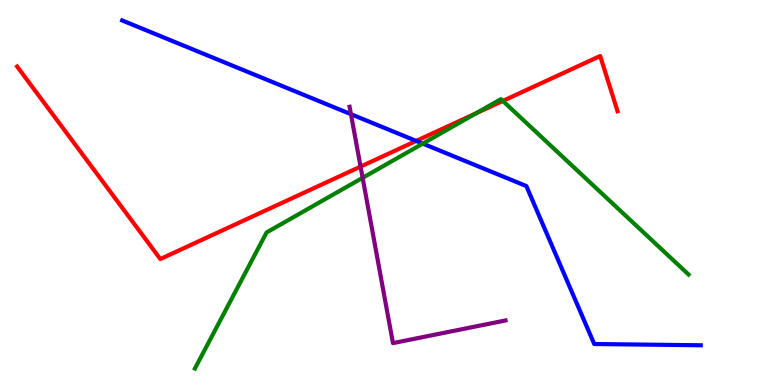[{'lines': ['blue', 'red'], 'intersections': [{'x': 5.37, 'y': 6.34}]}, {'lines': ['green', 'red'], 'intersections': [{'x': 6.14, 'y': 7.06}, {'x': 6.49, 'y': 7.38}]}, {'lines': ['purple', 'red'], 'intersections': [{'x': 4.65, 'y': 5.67}]}, {'lines': ['blue', 'green'], 'intersections': [{'x': 5.45, 'y': 6.27}]}, {'lines': ['blue', 'purple'], 'intersections': [{'x': 4.53, 'y': 7.03}]}, {'lines': ['green', 'purple'], 'intersections': [{'x': 4.68, 'y': 5.38}]}]